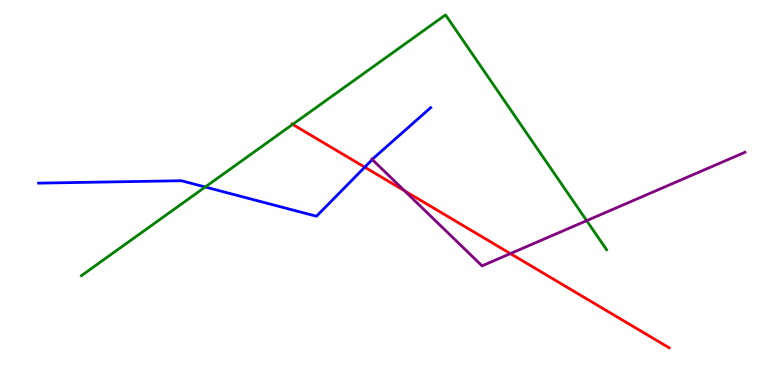[{'lines': ['blue', 'red'], 'intersections': [{'x': 4.71, 'y': 5.66}]}, {'lines': ['green', 'red'], 'intersections': [{'x': 3.78, 'y': 6.77}]}, {'lines': ['purple', 'red'], 'intersections': [{'x': 5.22, 'y': 5.04}, {'x': 6.59, 'y': 3.41}]}, {'lines': ['blue', 'green'], 'intersections': [{'x': 2.65, 'y': 5.14}]}, {'lines': ['blue', 'purple'], 'intersections': [{'x': 4.8, 'y': 5.86}]}, {'lines': ['green', 'purple'], 'intersections': [{'x': 7.57, 'y': 4.27}]}]